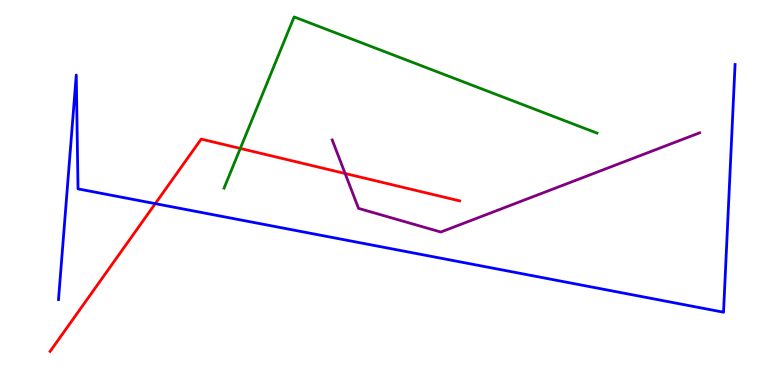[{'lines': ['blue', 'red'], 'intersections': [{'x': 2.0, 'y': 4.71}]}, {'lines': ['green', 'red'], 'intersections': [{'x': 3.1, 'y': 6.14}]}, {'lines': ['purple', 'red'], 'intersections': [{'x': 4.45, 'y': 5.49}]}, {'lines': ['blue', 'green'], 'intersections': []}, {'lines': ['blue', 'purple'], 'intersections': []}, {'lines': ['green', 'purple'], 'intersections': []}]